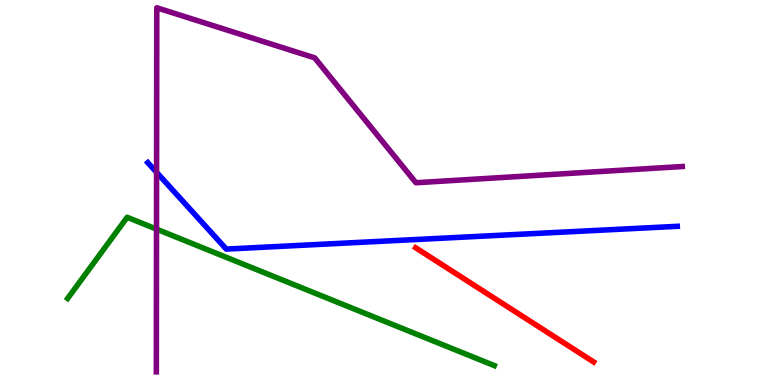[{'lines': ['blue', 'red'], 'intersections': []}, {'lines': ['green', 'red'], 'intersections': []}, {'lines': ['purple', 'red'], 'intersections': []}, {'lines': ['blue', 'green'], 'intersections': []}, {'lines': ['blue', 'purple'], 'intersections': [{'x': 2.02, 'y': 5.52}]}, {'lines': ['green', 'purple'], 'intersections': [{'x': 2.02, 'y': 4.05}]}]